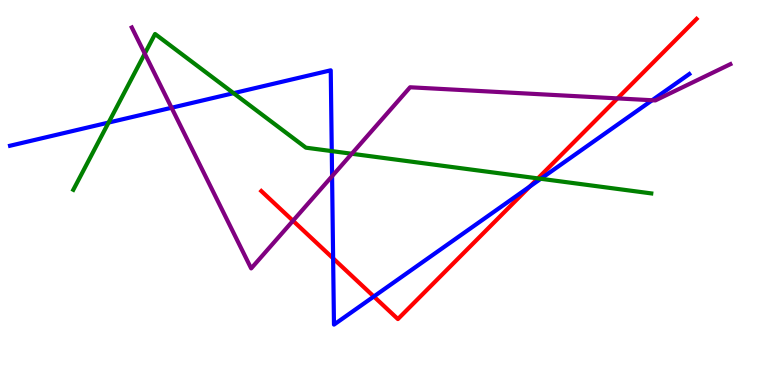[{'lines': ['blue', 'red'], 'intersections': [{'x': 4.3, 'y': 3.29}, {'x': 4.82, 'y': 2.3}, {'x': 6.84, 'y': 5.16}]}, {'lines': ['green', 'red'], 'intersections': [{'x': 6.94, 'y': 5.37}]}, {'lines': ['purple', 'red'], 'intersections': [{'x': 3.78, 'y': 4.27}, {'x': 7.97, 'y': 7.44}]}, {'lines': ['blue', 'green'], 'intersections': [{'x': 1.4, 'y': 6.82}, {'x': 3.01, 'y': 7.58}, {'x': 4.28, 'y': 6.08}, {'x': 6.98, 'y': 5.36}]}, {'lines': ['blue', 'purple'], 'intersections': [{'x': 2.21, 'y': 7.2}, {'x': 4.28, 'y': 5.42}, {'x': 8.41, 'y': 7.4}]}, {'lines': ['green', 'purple'], 'intersections': [{'x': 1.87, 'y': 8.61}, {'x': 4.54, 'y': 6.01}]}]